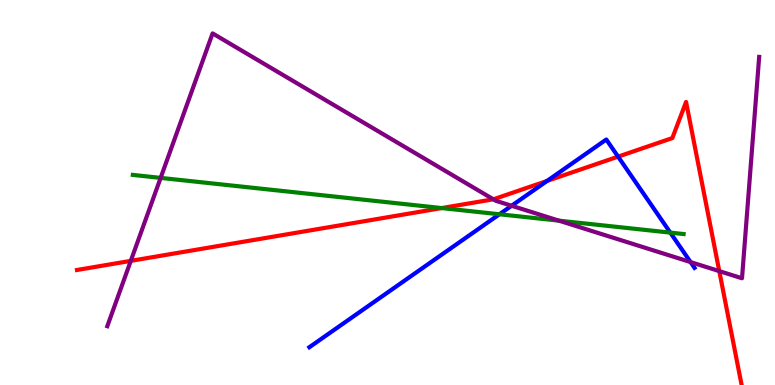[{'lines': ['blue', 'red'], 'intersections': [{'x': 7.06, 'y': 5.3}, {'x': 7.98, 'y': 5.93}]}, {'lines': ['green', 'red'], 'intersections': [{'x': 5.7, 'y': 4.6}]}, {'lines': ['purple', 'red'], 'intersections': [{'x': 1.69, 'y': 3.22}, {'x': 6.37, 'y': 4.82}, {'x': 9.28, 'y': 2.96}]}, {'lines': ['blue', 'green'], 'intersections': [{'x': 6.44, 'y': 4.43}, {'x': 8.65, 'y': 3.96}]}, {'lines': ['blue', 'purple'], 'intersections': [{'x': 6.6, 'y': 4.66}, {'x': 8.91, 'y': 3.19}]}, {'lines': ['green', 'purple'], 'intersections': [{'x': 2.07, 'y': 5.38}, {'x': 7.21, 'y': 4.27}]}]